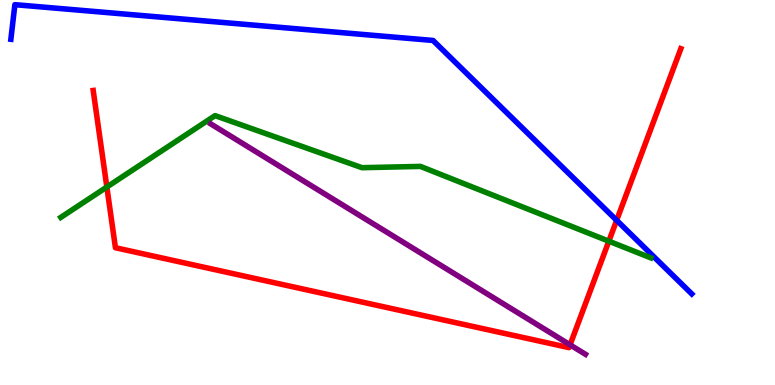[{'lines': ['blue', 'red'], 'intersections': [{'x': 7.96, 'y': 4.28}]}, {'lines': ['green', 'red'], 'intersections': [{'x': 1.38, 'y': 5.14}, {'x': 7.86, 'y': 3.74}]}, {'lines': ['purple', 'red'], 'intersections': [{'x': 7.36, 'y': 1.04}]}, {'lines': ['blue', 'green'], 'intersections': []}, {'lines': ['blue', 'purple'], 'intersections': []}, {'lines': ['green', 'purple'], 'intersections': []}]